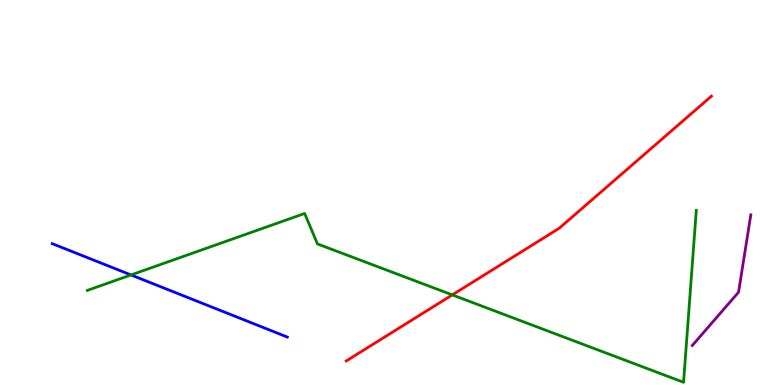[{'lines': ['blue', 'red'], 'intersections': []}, {'lines': ['green', 'red'], 'intersections': [{'x': 5.84, 'y': 2.34}]}, {'lines': ['purple', 'red'], 'intersections': []}, {'lines': ['blue', 'green'], 'intersections': [{'x': 1.69, 'y': 2.86}]}, {'lines': ['blue', 'purple'], 'intersections': []}, {'lines': ['green', 'purple'], 'intersections': []}]